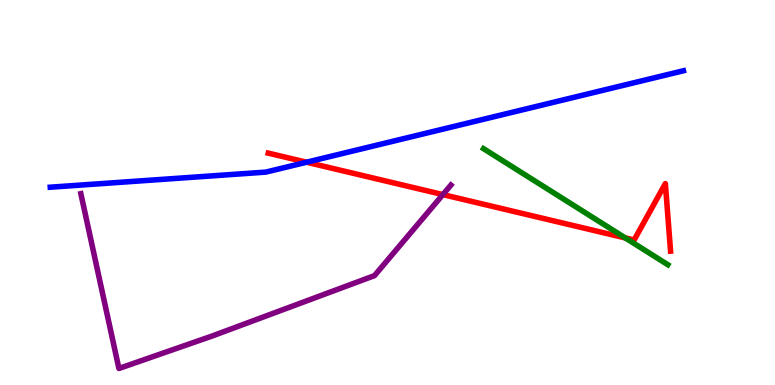[{'lines': ['blue', 'red'], 'intersections': [{'x': 3.96, 'y': 5.79}]}, {'lines': ['green', 'red'], 'intersections': [{'x': 8.07, 'y': 3.82}]}, {'lines': ['purple', 'red'], 'intersections': [{'x': 5.71, 'y': 4.95}]}, {'lines': ['blue', 'green'], 'intersections': []}, {'lines': ['blue', 'purple'], 'intersections': []}, {'lines': ['green', 'purple'], 'intersections': []}]